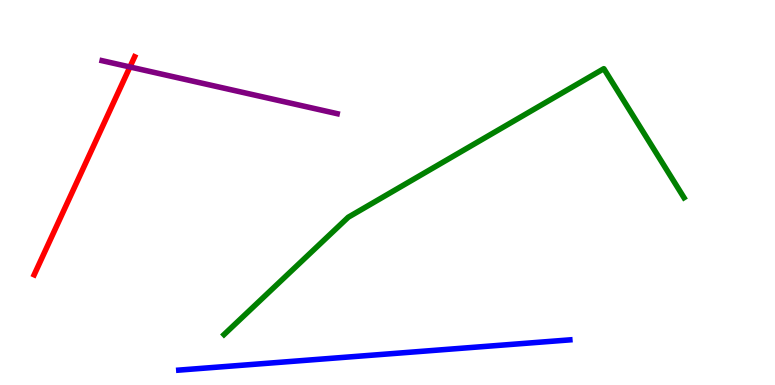[{'lines': ['blue', 'red'], 'intersections': []}, {'lines': ['green', 'red'], 'intersections': []}, {'lines': ['purple', 'red'], 'intersections': [{'x': 1.68, 'y': 8.26}]}, {'lines': ['blue', 'green'], 'intersections': []}, {'lines': ['blue', 'purple'], 'intersections': []}, {'lines': ['green', 'purple'], 'intersections': []}]